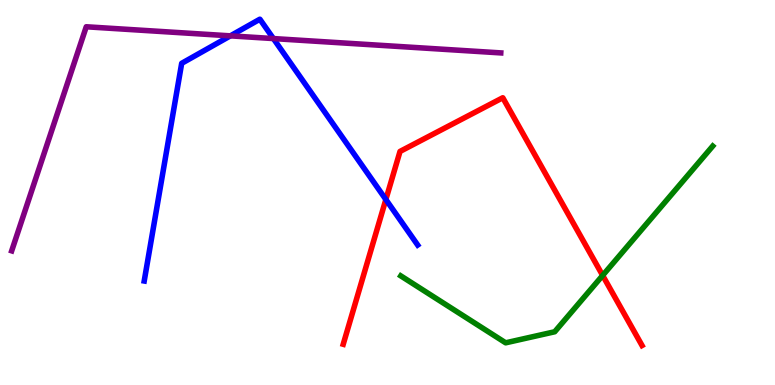[{'lines': ['blue', 'red'], 'intersections': [{'x': 4.98, 'y': 4.82}]}, {'lines': ['green', 'red'], 'intersections': [{'x': 7.78, 'y': 2.85}]}, {'lines': ['purple', 'red'], 'intersections': []}, {'lines': ['blue', 'green'], 'intersections': []}, {'lines': ['blue', 'purple'], 'intersections': [{'x': 2.97, 'y': 9.07}, {'x': 3.53, 'y': 9.0}]}, {'lines': ['green', 'purple'], 'intersections': []}]